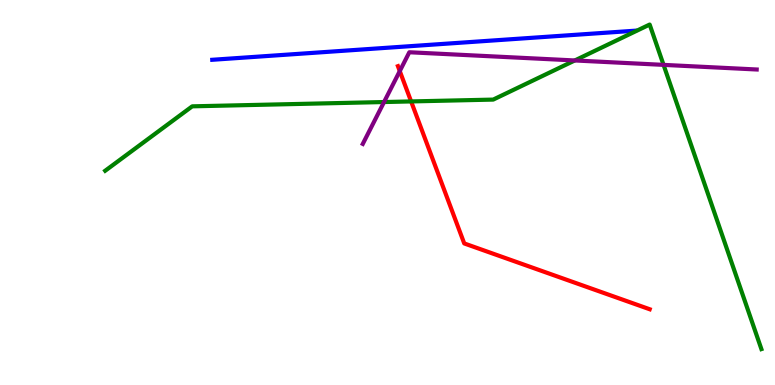[{'lines': ['blue', 'red'], 'intersections': []}, {'lines': ['green', 'red'], 'intersections': [{'x': 5.3, 'y': 7.37}]}, {'lines': ['purple', 'red'], 'intersections': [{'x': 5.16, 'y': 8.15}]}, {'lines': ['blue', 'green'], 'intersections': []}, {'lines': ['blue', 'purple'], 'intersections': []}, {'lines': ['green', 'purple'], 'intersections': [{'x': 4.96, 'y': 7.35}, {'x': 7.42, 'y': 8.43}, {'x': 8.56, 'y': 8.32}]}]